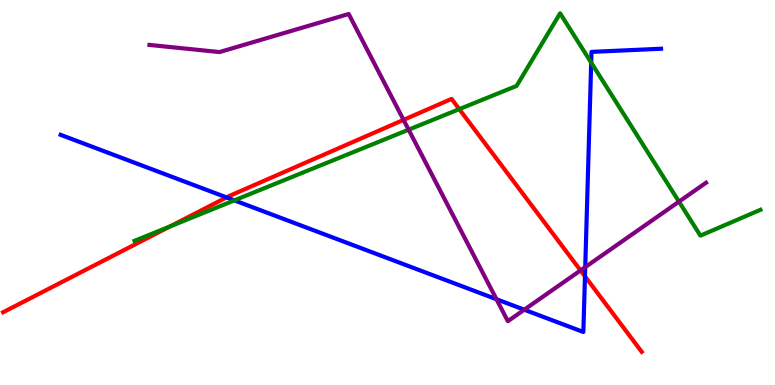[{'lines': ['blue', 'red'], 'intersections': [{'x': 2.92, 'y': 4.87}, {'x': 7.55, 'y': 2.82}]}, {'lines': ['green', 'red'], 'intersections': [{'x': 2.19, 'y': 4.12}, {'x': 5.93, 'y': 7.17}]}, {'lines': ['purple', 'red'], 'intersections': [{'x': 5.21, 'y': 6.89}, {'x': 7.49, 'y': 2.98}]}, {'lines': ['blue', 'green'], 'intersections': [{'x': 3.02, 'y': 4.8}, {'x': 7.63, 'y': 8.37}]}, {'lines': ['blue', 'purple'], 'intersections': [{'x': 6.41, 'y': 2.23}, {'x': 6.76, 'y': 1.96}, {'x': 7.55, 'y': 3.06}]}, {'lines': ['green', 'purple'], 'intersections': [{'x': 5.27, 'y': 6.63}, {'x': 8.76, 'y': 4.76}]}]